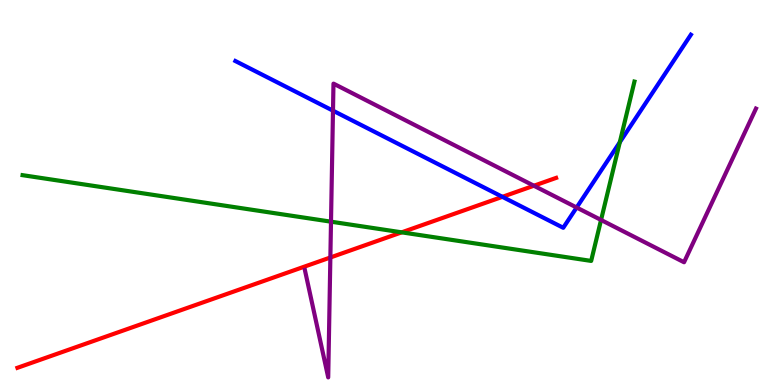[{'lines': ['blue', 'red'], 'intersections': [{'x': 6.48, 'y': 4.89}]}, {'lines': ['green', 'red'], 'intersections': [{'x': 5.18, 'y': 3.97}]}, {'lines': ['purple', 'red'], 'intersections': [{'x': 4.26, 'y': 3.31}, {'x': 6.89, 'y': 5.18}]}, {'lines': ['blue', 'green'], 'intersections': [{'x': 8.0, 'y': 6.31}]}, {'lines': ['blue', 'purple'], 'intersections': [{'x': 4.3, 'y': 7.13}, {'x': 7.44, 'y': 4.61}]}, {'lines': ['green', 'purple'], 'intersections': [{'x': 4.27, 'y': 4.24}, {'x': 7.76, 'y': 4.29}]}]